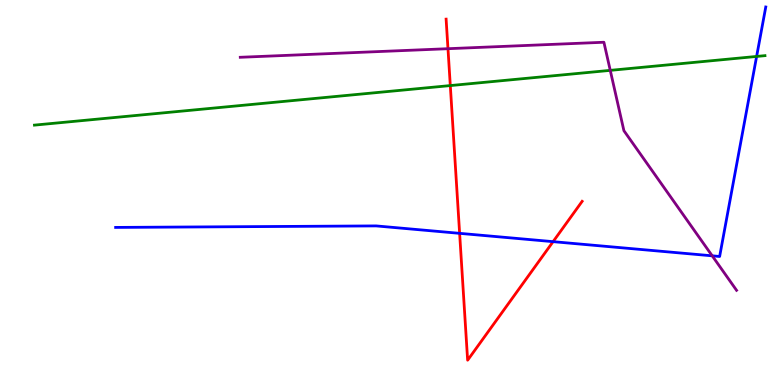[{'lines': ['blue', 'red'], 'intersections': [{'x': 5.93, 'y': 3.94}, {'x': 7.14, 'y': 3.72}]}, {'lines': ['green', 'red'], 'intersections': [{'x': 5.81, 'y': 7.78}]}, {'lines': ['purple', 'red'], 'intersections': [{'x': 5.78, 'y': 8.74}]}, {'lines': ['blue', 'green'], 'intersections': [{'x': 9.76, 'y': 8.53}]}, {'lines': ['blue', 'purple'], 'intersections': [{'x': 9.19, 'y': 3.36}]}, {'lines': ['green', 'purple'], 'intersections': [{'x': 7.87, 'y': 8.17}]}]